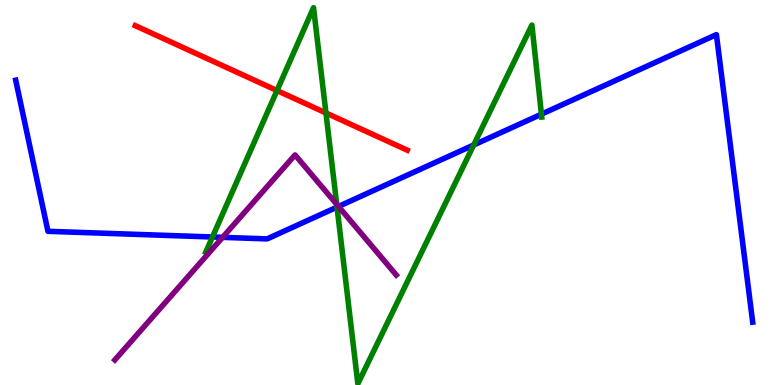[{'lines': ['blue', 'red'], 'intersections': []}, {'lines': ['green', 'red'], 'intersections': [{'x': 3.57, 'y': 7.65}, {'x': 4.21, 'y': 7.07}]}, {'lines': ['purple', 'red'], 'intersections': []}, {'lines': ['blue', 'green'], 'intersections': [{'x': 2.74, 'y': 3.84}, {'x': 4.35, 'y': 4.62}, {'x': 6.11, 'y': 6.23}, {'x': 6.99, 'y': 7.03}]}, {'lines': ['blue', 'purple'], 'intersections': [{'x': 2.87, 'y': 3.84}, {'x': 4.37, 'y': 4.64}]}, {'lines': ['green', 'purple'], 'intersections': [{'x': 4.34, 'y': 4.69}]}]